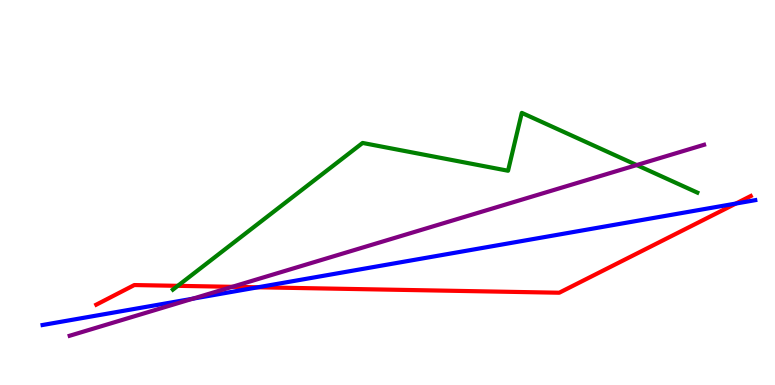[{'lines': ['blue', 'red'], 'intersections': [{'x': 3.33, 'y': 2.54}, {'x': 9.5, 'y': 4.71}]}, {'lines': ['green', 'red'], 'intersections': [{'x': 2.29, 'y': 2.58}]}, {'lines': ['purple', 'red'], 'intersections': [{'x': 3.0, 'y': 2.55}]}, {'lines': ['blue', 'green'], 'intersections': []}, {'lines': ['blue', 'purple'], 'intersections': [{'x': 2.49, 'y': 2.24}]}, {'lines': ['green', 'purple'], 'intersections': [{'x': 8.22, 'y': 5.71}]}]